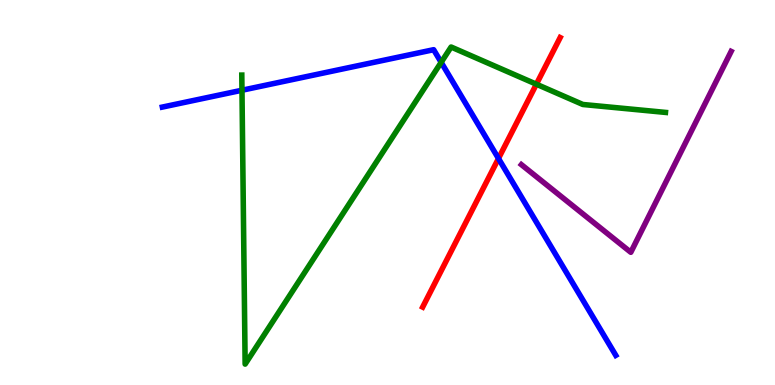[{'lines': ['blue', 'red'], 'intersections': [{'x': 6.43, 'y': 5.88}]}, {'lines': ['green', 'red'], 'intersections': [{'x': 6.92, 'y': 7.81}]}, {'lines': ['purple', 'red'], 'intersections': []}, {'lines': ['blue', 'green'], 'intersections': [{'x': 3.12, 'y': 7.66}, {'x': 5.69, 'y': 8.38}]}, {'lines': ['blue', 'purple'], 'intersections': []}, {'lines': ['green', 'purple'], 'intersections': []}]